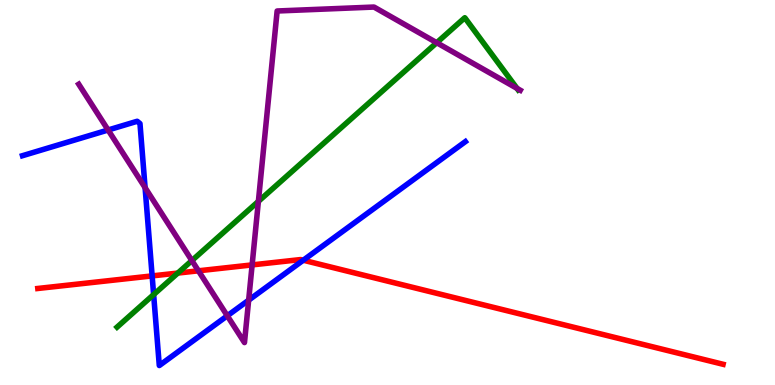[{'lines': ['blue', 'red'], 'intersections': [{'x': 1.96, 'y': 2.83}, {'x': 3.91, 'y': 3.24}]}, {'lines': ['green', 'red'], 'intersections': [{'x': 2.29, 'y': 2.91}]}, {'lines': ['purple', 'red'], 'intersections': [{'x': 2.56, 'y': 2.97}, {'x': 3.25, 'y': 3.12}]}, {'lines': ['blue', 'green'], 'intersections': [{'x': 1.98, 'y': 2.35}]}, {'lines': ['blue', 'purple'], 'intersections': [{'x': 1.39, 'y': 6.62}, {'x': 1.87, 'y': 5.13}, {'x': 2.93, 'y': 1.8}, {'x': 3.21, 'y': 2.2}]}, {'lines': ['green', 'purple'], 'intersections': [{'x': 2.48, 'y': 3.23}, {'x': 3.33, 'y': 4.77}, {'x': 5.64, 'y': 8.89}, {'x': 6.67, 'y': 7.7}]}]